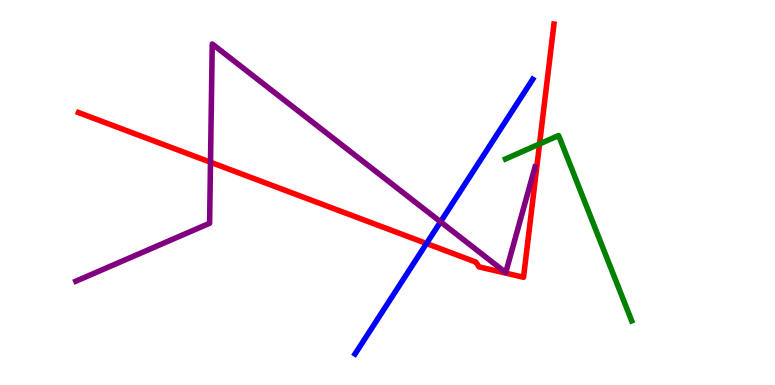[{'lines': ['blue', 'red'], 'intersections': [{'x': 5.5, 'y': 3.67}]}, {'lines': ['green', 'red'], 'intersections': [{'x': 6.96, 'y': 6.26}]}, {'lines': ['purple', 'red'], 'intersections': [{'x': 2.72, 'y': 5.79}]}, {'lines': ['blue', 'green'], 'intersections': []}, {'lines': ['blue', 'purple'], 'intersections': [{'x': 5.68, 'y': 4.24}]}, {'lines': ['green', 'purple'], 'intersections': []}]